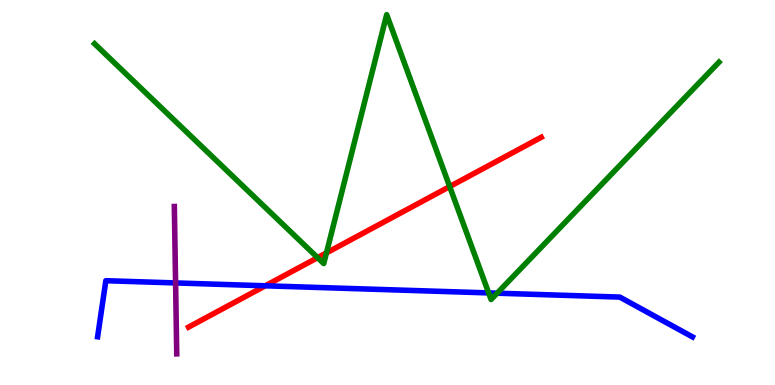[{'lines': ['blue', 'red'], 'intersections': [{'x': 3.42, 'y': 2.58}]}, {'lines': ['green', 'red'], 'intersections': [{'x': 4.1, 'y': 3.31}, {'x': 4.21, 'y': 3.43}, {'x': 5.8, 'y': 5.15}]}, {'lines': ['purple', 'red'], 'intersections': []}, {'lines': ['blue', 'green'], 'intersections': [{'x': 6.31, 'y': 2.39}, {'x': 6.41, 'y': 2.38}]}, {'lines': ['blue', 'purple'], 'intersections': [{'x': 2.27, 'y': 2.65}]}, {'lines': ['green', 'purple'], 'intersections': []}]